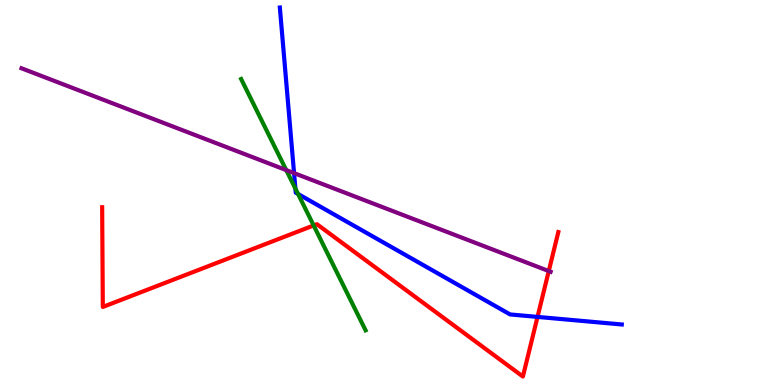[{'lines': ['blue', 'red'], 'intersections': [{'x': 6.94, 'y': 1.77}]}, {'lines': ['green', 'red'], 'intersections': [{'x': 4.05, 'y': 4.14}]}, {'lines': ['purple', 'red'], 'intersections': [{'x': 7.08, 'y': 2.96}]}, {'lines': ['blue', 'green'], 'intersections': [{'x': 3.81, 'y': 5.1}, {'x': 3.85, 'y': 4.96}]}, {'lines': ['blue', 'purple'], 'intersections': [{'x': 3.79, 'y': 5.5}]}, {'lines': ['green', 'purple'], 'intersections': [{'x': 3.69, 'y': 5.58}]}]